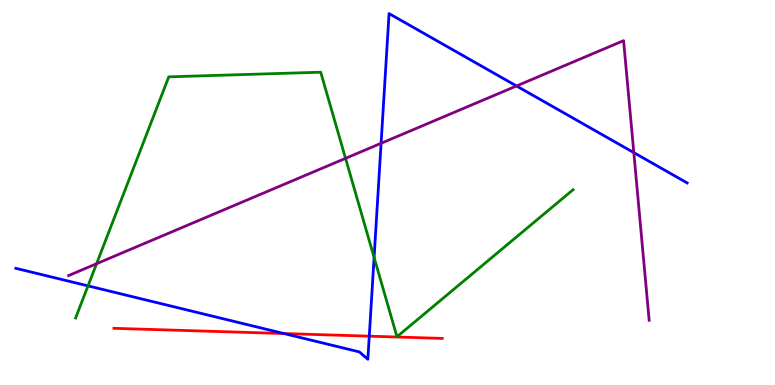[{'lines': ['blue', 'red'], 'intersections': [{'x': 3.66, 'y': 1.34}, {'x': 4.76, 'y': 1.27}]}, {'lines': ['green', 'red'], 'intersections': []}, {'lines': ['purple', 'red'], 'intersections': []}, {'lines': ['blue', 'green'], 'intersections': [{'x': 1.14, 'y': 2.57}, {'x': 4.83, 'y': 3.31}]}, {'lines': ['blue', 'purple'], 'intersections': [{'x': 4.92, 'y': 6.28}, {'x': 6.66, 'y': 7.77}, {'x': 8.18, 'y': 6.04}]}, {'lines': ['green', 'purple'], 'intersections': [{'x': 1.25, 'y': 3.15}, {'x': 4.46, 'y': 5.89}]}]